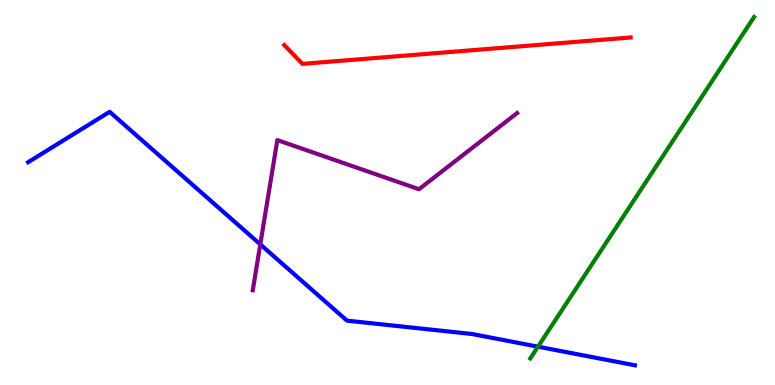[{'lines': ['blue', 'red'], 'intersections': []}, {'lines': ['green', 'red'], 'intersections': []}, {'lines': ['purple', 'red'], 'intersections': []}, {'lines': ['blue', 'green'], 'intersections': [{'x': 6.94, 'y': 0.996}]}, {'lines': ['blue', 'purple'], 'intersections': [{'x': 3.36, 'y': 3.65}]}, {'lines': ['green', 'purple'], 'intersections': []}]